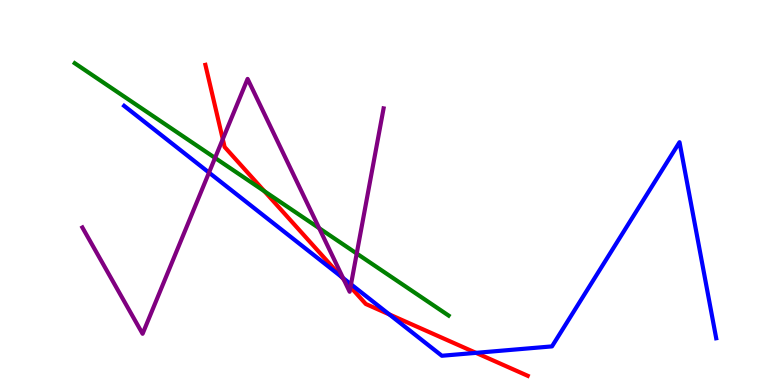[{'lines': ['blue', 'red'], 'intersections': [{'x': 4.4, 'y': 2.82}, {'x': 5.02, 'y': 1.83}, {'x': 6.14, 'y': 0.835}]}, {'lines': ['green', 'red'], 'intersections': [{'x': 3.41, 'y': 5.03}]}, {'lines': ['purple', 'red'], 'intersections': [{'x': 2.87, 'y': 6.39}, {'x': 4.44, 'y': 2.74}, {'x': 4.52, 'y': 2.55}]}, {'lines': ['blue', 'green'], 'intersections': []}, {'lines': ['blue', 'purple'], 'intersections': [{'x': 2.7, 'y': 5.52}, {'x': 4.43, 'y': 2.78}, {'x': 4.53, 'y': 2.62}]}, {'lines': ['green', 'purple'], 'intersections': [{'x': 2.77, 'y': 5.9}, {'x': 4.12, 'y': 4.07}, {'x': 4.6, 'y': 3.41}]}]